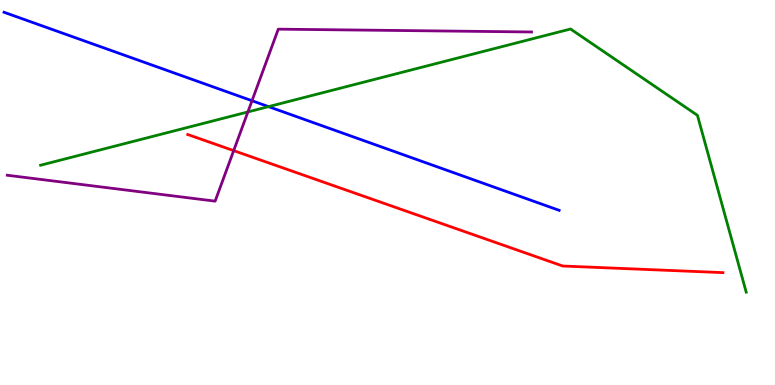[{'lines': ['blue', 'red'], 'intersections': []}, {'lines': ['green', 'red'], 'intersections': []}, {'lines': ['purple', 'red'], 'intersections': [{'x': 3.02, 'y': 6.09}]}, {'lines': ['blue', 'green'], 'intersections': [{'x': 3.46, 'y': 7.23}]}, {'lines': ['blue', 'purple'], 'intersections': [{'x': 3.25, 'y': 7.38}]}, {'lines': ['green', 'purple'], 'intersections': [{'x': 3.2, 'y': 7.09}]}]